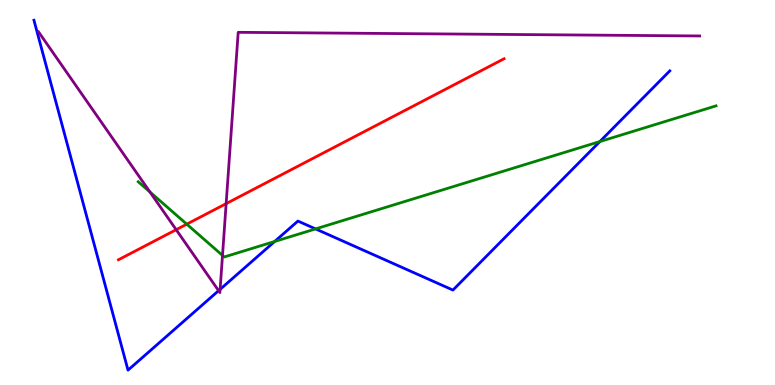[{'lines': ['blue', 'red'], 'intersections': []}, {'lines': ['green', 'red'], 'intersections': [{'x': 2.41, 'y': 4.18}]}, {'lines': ['purple', 'red'], 'intersections': [{'x': 2.27, 'y': 4.03}, {'x': 2.92, 'y': 4.71}]}, {'lines': ['blue', 'green'], 'intersections': [{'x': 3.54, 'y': 3.73}, {'x': 4.07, 'y': 4.05}, {'x': 7.74, 'y': 6.32}]}, {'lines': ['blue', 'purple'], 'intersections': [{'x': 2.82, 'y': 2.45}, {'x': 2.84, 'y': 2.48}]}, {'lines': ['green', 'purple'], 'intersections': [{'x': 1.93, 'y': 5.01}, {'x': 2.87, 'y': 3.37}]}]